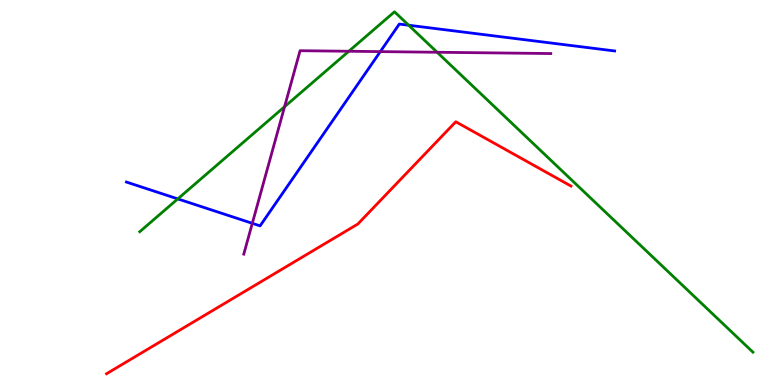[{'lines': ['blue', 'red'], 'intersections': []}, {'lines': ['green', 'red'], 'intersections': []}, {'lines': ['purple', 'red'], 'intersections': []}, {'lines': ['blue', 'green'], 'intersections': [{'x': 2.29, 'y': 4.83}, {'x': 5.27, 'y': 9.34}]}, {'lines': ['blue', 'purple'], 'intersections': [{'x': 3.26, 'y': 4.2}, {'x': 4.91, 'y': 8.66}]}, {'lines': ['green', 'purple'], 'intersections': [{'x': 3.67, 'y': 7.23}, {'x': 4.5, 'y': 8.67}, {'x': 5.64, 'y': 8.64}]}]